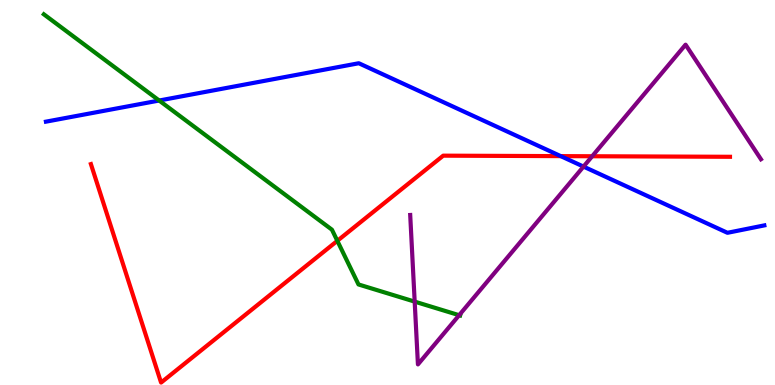[{'lines': ['blue', 'red'], 'intersections': [{'x': 7.24, 'y': 5.94}]}, {'lines': ['green', 'red'], 'intersections': [{'x': 4.35, 'y': 3.74}]}, {'lines': ['purple', 'red'], 'intersections': [{'x': 7.64, 'y': 5.94}]}, {'lines': ['blue', 'green'], 'intersections': [{'x': 2.05, 'y': 7.39}]}, {'lines': ['blue', 'purple'], 'intersections': [{'x': 7.53, 'y': 5.67}]}, {'lines': ['green', 'purple'], 'intersections': [{'x': 5.35, 'y': 2.17}, {'x': 5.92, 'y': 1.81}]}]